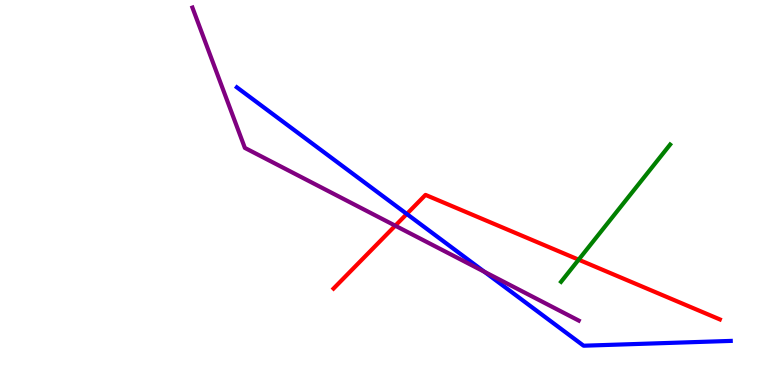[{'lines': ['blue', 'red'], 'intersections': [{'x': 5.25, 'y': 4.44}]}, {'lines': ['green', 'red'], 'intersections': [{'x': 7.47, 'y': 3.26}]}, {'lines': ['purple', 'red'], 'intersections': [{'x': 5.1, 'y': 4.14}]}, {'lines': ['blue', 'green'], 'intersections': []}, {'lines': ['blue', 'purple'], 'intersections': [{'x': 6.25, 'y': 2.94}]}, {'lines': ['green', 'purple'], 'intersections': []}]